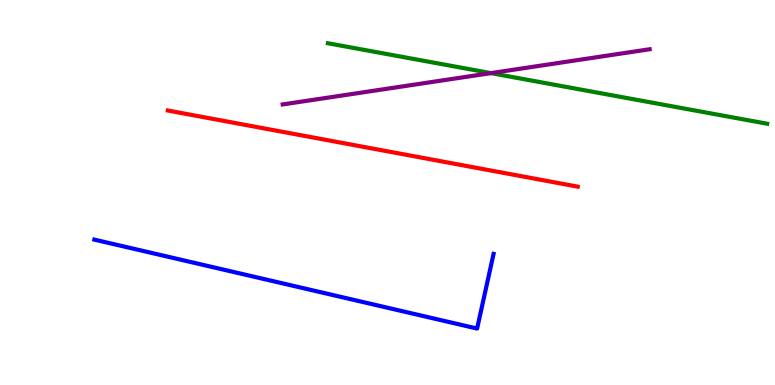[{'lines': ['blue', 'red'], 'intersections': []}, {'lines': ['green', 'red'], 'intersections': []}, {'lines': ['purple', 'red'], 'intersections': []}, {'lines': ['blue', 'green'], 'intersections': []}, {'lines': ['blue', 'purple'], 'intersections': []}, {'lines': ['green', 'purple'], 'intersections': [{'x': 6.33, 'y': 8.1}]}]